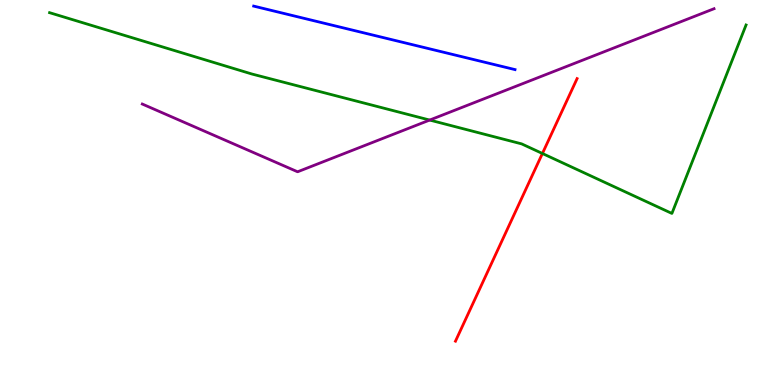[{'lines': ['blue', 'red'], 'intersections': []}, {'lines': ['green', 'red'], 'intersections': [{'x': 7.0, 'y': 6.01}]}, {'lines': ['purple', 'red'], 'intersections': []}, {'lines': ['blue', 'green'], 'intersections': []}, {'lines': ['blue', 'purple'], 'intersections': []}, {'lines': ['green', 'purple'], 'intersections': [{'x': 5.54, 'y': 6.88}]}]